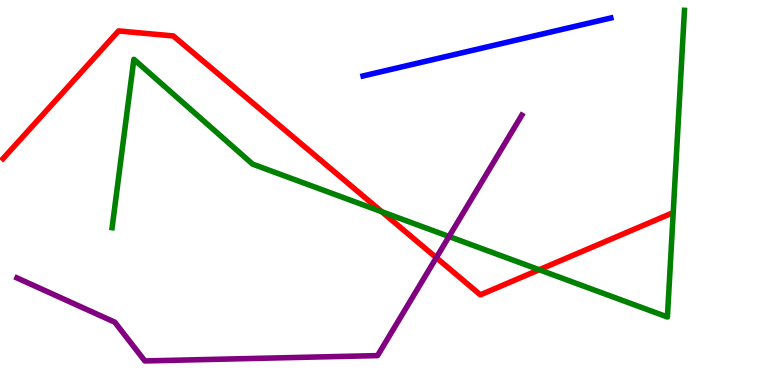[{'lines': ['blue', 'red'], 'intersections': []}, {'lines': ['green', 'red'], 'intersections': [{'x': 4.93, 'y': 4.5}, {'x': 6.96, 'y': 2.99}]}, {'lines': ['purple', 'red'], 'intersections': [{'x': 5.63, 'y': 3.31}]}, {'lines': ['blue', 'green'], 'intersections': []}, {'lines': ['blue', 'purple'], 'intersections': []}, {'lines': ['green', 'purple'], 'intersections': [{'x': 5.79, 'y': 3.86}]}]